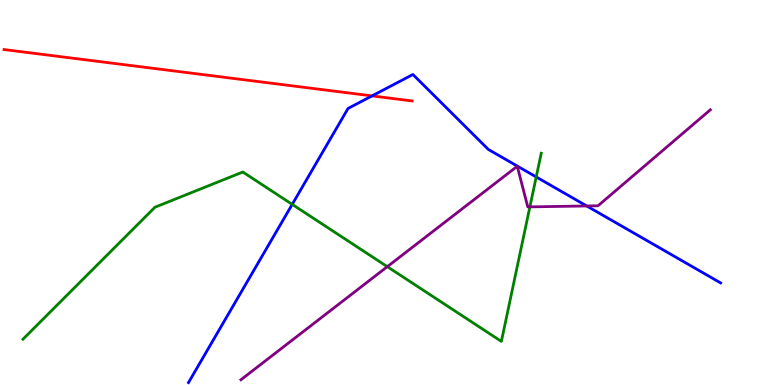[{'lines': ['blue', 'red'], 'intersections': [{'x': 4.8, 'y': 7.51}]}, {'lines': ['green', 'red'], 'intersections': []}, {'lines': ['purple', 'red'], 'intersections': []}, {'lines': ['blue', 'green'], 'intersections': [{'x': 3.77, 'y': 4.69}, {'x': 6.92, 'y': 5.4}]}, {'lines': ['blue', 'purple'], 'intersections': [{'x': 7.57, 'y': 4.65}]}, {'lines': ['green', 'purple'], 'intersections': [{'x': 5.0, 'y': 3.07}, {'x': 6.84, 'y': 4.63}]}]